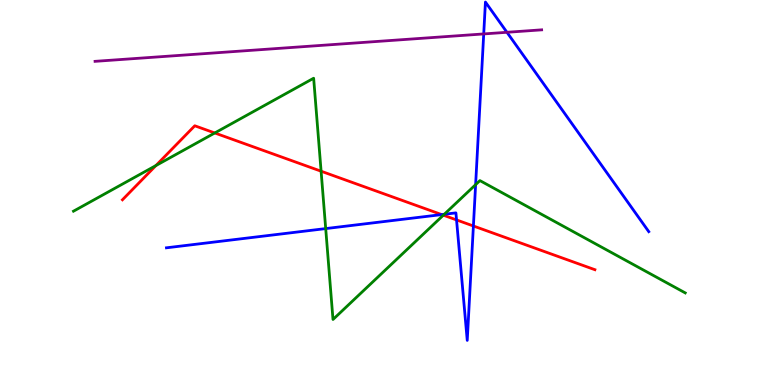[{'lines': ['blue', 'red'], 'intersections': [{'x': 5.7, 'y': 4.43}, {'x': 5.89, 'y': 4.29}, {'x': 6.11, 'y': 4.13}]}, {'lines': ['green', 'red'], 'intersections': [{'x': 2.01, 'y': 5.7}, {'x': 2.77, 'y': 6.55}, {'x': 4.14, 'y': 5.55}, {'x': 5.72, 'y': 4.41}]}, {'lines': ['purple', 'red'], 'intersections': []}, {'lines': ['blue', 'green'], 'intersections': [{'x': 4.2, 'y': 4.06}, {'x': 5.73, 'y': 4.43}, {'x': 6.14, 'y': 5.2}]}, {'lines': ['blue', 'purple'], 'intersections': [{'x': 6.24, 'y': 9.12}, {'x': 6.54, 'y': 9.16}]}, {'lines': ['green', 'purple'], 'intersections': []}]